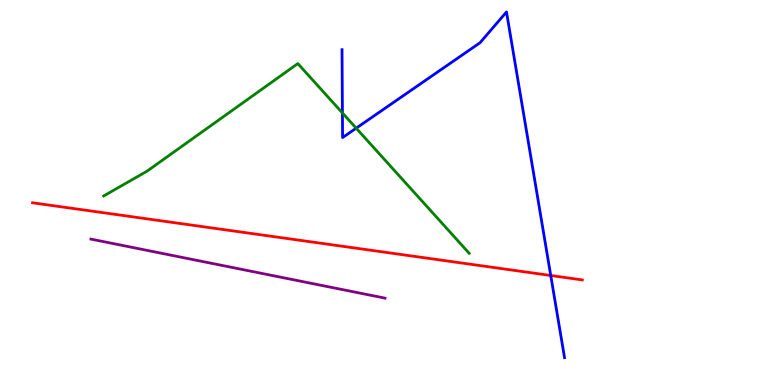[{'lines': ['blue', 'red'], 'intersections': [{'x': 7.11, 'y': 2.84}]}, {'lines': ['green', 'red'], 'intersections': []}, {'lines': ['purple', 'red'], 'intersections': []}, {'lines': ['blue', 'green'], 'intersections': [{'x': 4.42, 'y': 7.07}, {'x': 4.6, 'y': 6.67}]}, {'lines': ['blue', 'purple'], 'intersections': []}, {'lines': ['green', 'purple'], 'intersections': []}]